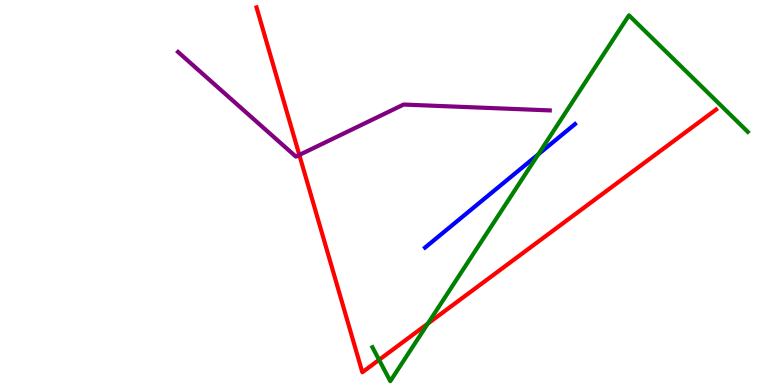[{'lines': ['blue', 'red'], 'intersections': []}, {'lines': ['green', 'red'], 'intersections': [{'x': 4.89, 'y': 0.654}, {'x': 5.52, 'y': 1.59}]}, {'lines': ['purple', 'red'], 'intersections': [{'x': 3.86, 'y': 5.98}]}, {'lines': ['blue', 'green'], 'intersections': [{'x': 6.95, 'y': 5.99}]}, {'lines': ['blue', 'purple'], 'intersections': []}, {'lines': ['green', 'purple'], 'intersections': []}]